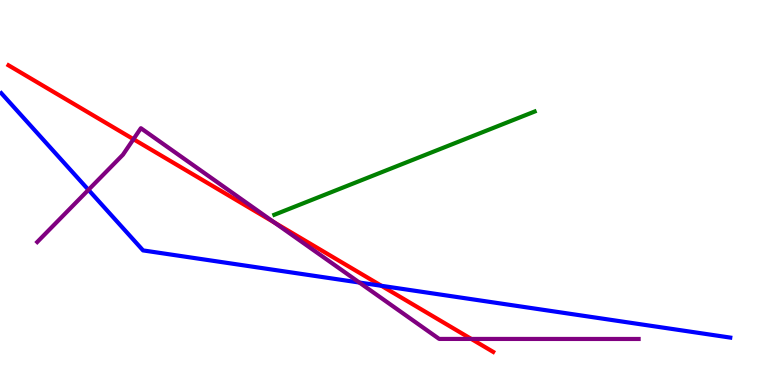[{'lines': ['blue', 'red'], 'intersections': [{'x': 4.92, 'y': 2.58}]}, {'lines': ['green', 'red'], 'intersections': []}, {'lines': ['purple', 'red'], 'intersections': [{'x': 1.72, 'y': 6.38}, {'x': 3.54, 'y': 4.22}, {'x': 6.08, 'y': 1.2}]}, {'lines': ['blue', 'green'], 'intersections': []}, {'lines': ['blue', 'purple'], 'intersections': [{'x': 1.14, 'y': 5.07}, {'x': 4.64, 'y': 2.66}]}, {'lines': ['green', 'purple'], 'intersections': []}]